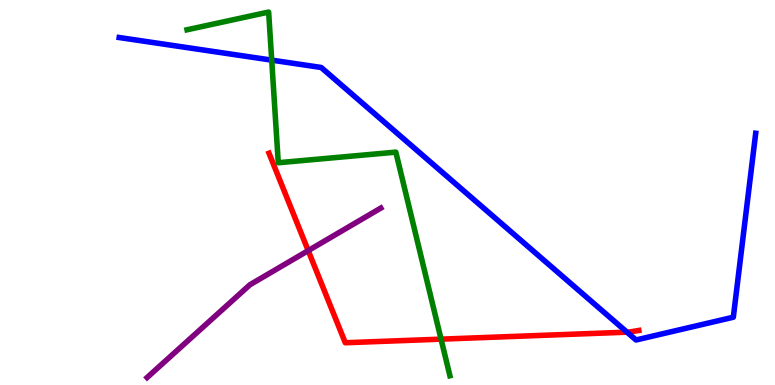[{'lines': ['blue', 'red'], 'intersections': [{'x': 8.09, 'y': 1.37}]}, {'lines': ['green', 'red'], 'intersections': [{'x': 5.69, 'y': 1.19}]}, {'lines': ['purple', 'red'], 'intersections': [{'x': 3.98, 'y': 3.49}]}, {'lines': ['blue', 'green'], 'intersections': [{'x': 3.51, 'y': 8.44}]}, {'lines': ['blue', 'purple'], 'intersections': []}, {'lines': ['green', 'purple'], 'intersections': []}]